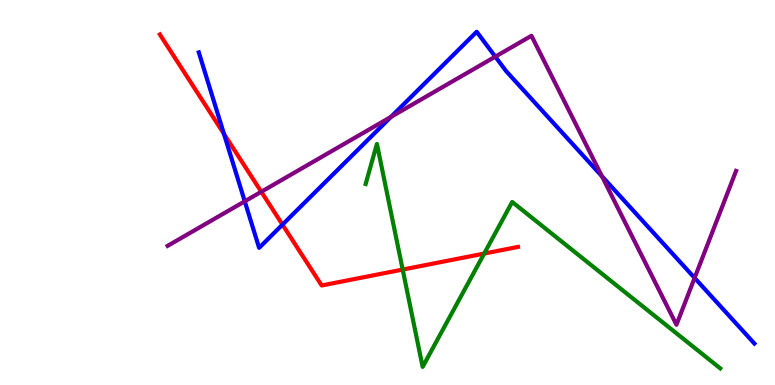[{'lines': ['blue', 'red'], 'intersections': [{'x': 2.89, 'y': 6.52}, {'x': 3.64, 'y': 4.17}]}, {'lines': ['green', 'red'], 'intersections': [{'x': 5.2, 'y': 3.0}, {'x': 6.25, 'y': 3.41}]}, {'lines': ['purple', 'red'], 'intersections': [{'x': 3.37, 'y': 5.02}]}, {'lines': ['blue', 'green'], 'intersections': []}, {'lines': ['blue', 'purple'], 'intersections': [{'x': 3.16, 'y': 4.77}, {'x': 5.04, 'y': 6.96}, {'x': 6.39, 'y': 8.53}, {'x': 7.77, 'y': 5.42}, {'x': 8.96, 'y': 2.78}]}, {'lines': ['green', 'purple'], 'intersections': []}]